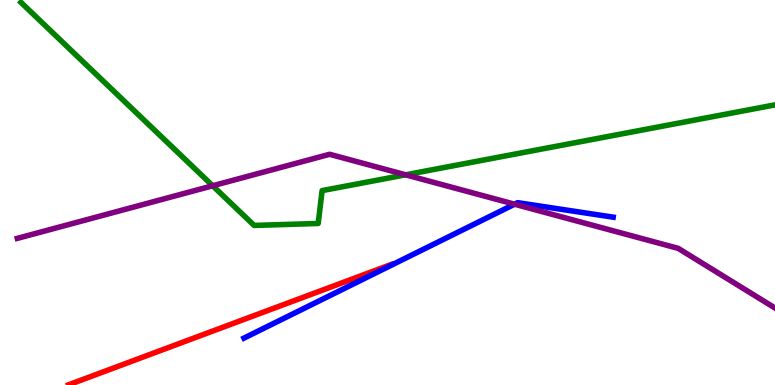[{'lines': ['blue', 'red'], 'intersections': []}, {'lines': ['green', 'red'], 'intersections': []}, {'lines': ['purple', 'red'], 'intersections': []}, {'lines': ['blue', 'green'], 'intersections': []}, {'lines': ['blue', 'purple'], 'intersections': [{'x': 6.64, 'y': 4.7}]}, {'lines': ['green', 'purple'], 'intersections': [{'x': 2.74, 'y': 5.17}, {'x': 5.23, 'y': 5.46}]}]